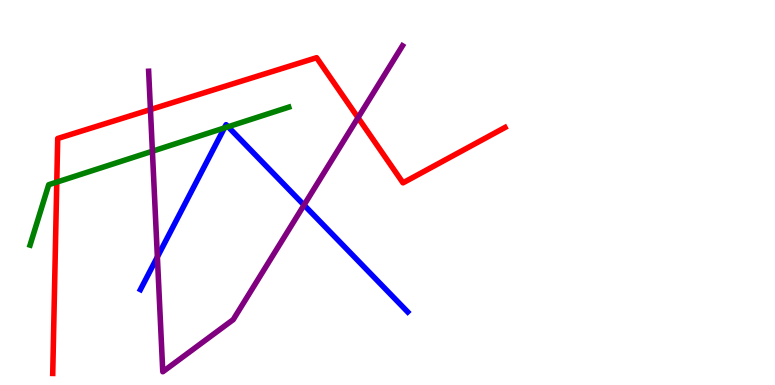[{'lines': ['blue', 'red'], 'intersections': []}, {'lines': ['green', 'red'], 'intersections': [{'x': 0.733, 'y': 5.27}]}, {'lines': ['purple', 'red'], 'intersections': [{'x': 1.94, 'y': 7.15}, {'x': 4.62, 'y': 6.94}]}, {'lines': ['blue', 'green'], 'intersections': [{'x': 2.9, 'y': 6.68}, {'x': 2.94, 'y': 6.71}]}, {'lines': ['blue', 'purple'], 'intersections': [{'x': 2.03, 'y': 3.33}, {'x': 3.92, 'y': 4.67}]}, {'lines': ['green', 'purple'], 'intersections': [{'x': 1.97, 'y': 6.07}]}]